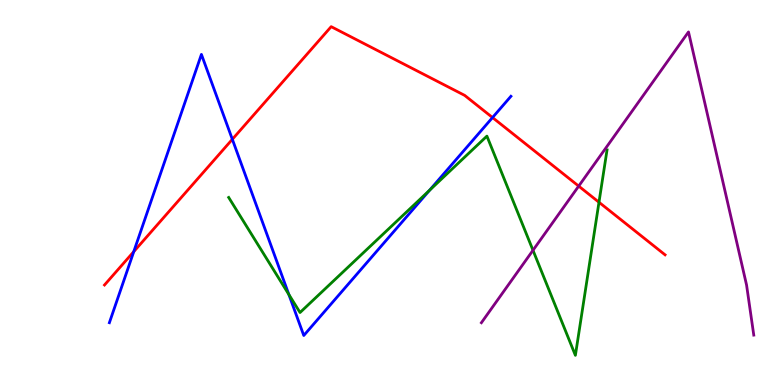[{'lines': ['blue', 'red'], 'intersections': [{'x': 1.73, 'y': 3.46}, {'x': 3.0, 'y': 6.38}, {'x': 6.36, 'y': 6.95}]}, {'lines': ['green', 'red'], 'intersections': [{'x': 7.73, 'y': 4.75}]}, {'lines': ['purple', 'red'], 'intersections': [{'x': 7.47, 'y': 5.17}]}, {'lines': ['blue', 'green'], 'intersections': [{'x': 3.73, 'y': 2.35}, {'x': 5.54, 'y': 5.06}]}, {'lines': ['blue', 'purple'], 'intersections': []}, {'lines': ['green', 'purple'], 'intersections': [{'x': 6.88, 'y': 3.5}]}]